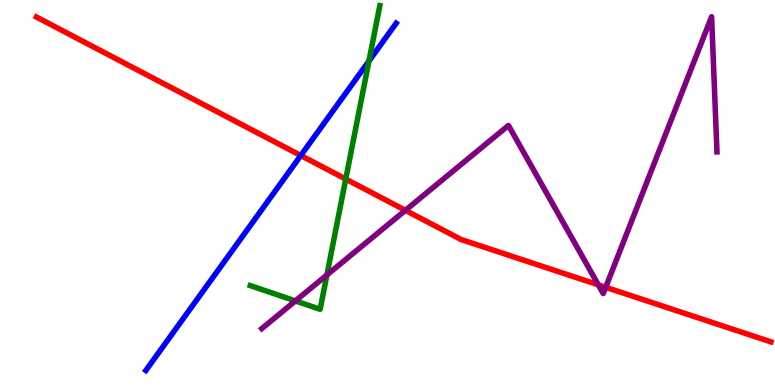[{'lines': ['blue', 'red'], 'intersections': [{'x': 3.88, 'y': 5.96}]}, {'lines': ['green', 'red'], 'intersections': [{'x': 4.46, 'y': 5.35}]}, {'lines': ['purple', 'red'], 'intersections': [{'x': 5.23, 'y': 4.54}, {'x': 7.72, 'y': 2.6}, {'x': 7.82, 'y': 2.54}]}, {'lines': ['blue', 'green'], 'intersections': [{'x': 4.76, 'y': 8.42}]}, {'lines': ['blue', 'purple'], 'intersections': []}, {'lines': ['green', 'purple'], 'intersections': [{'x': 3.81, 'y': 2.18}, {'x': 4.22, 'y': 2.86}]}]